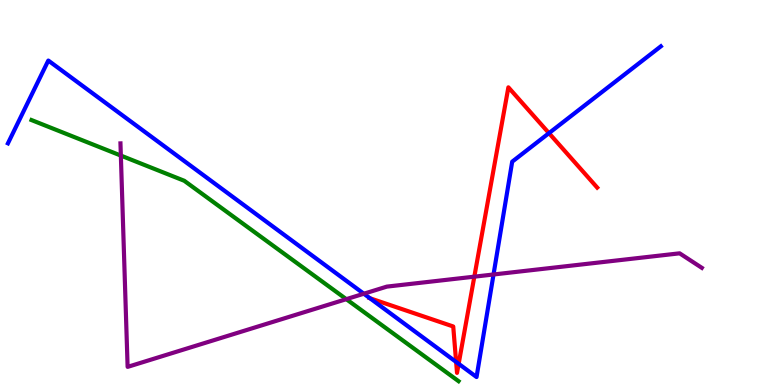[{'lines': ['blue', 'red'], 'intersections': [{'x': 4.77, 'y': 2.25}, {'x': 5.89, 'y': 0.599}, {'x': 5.92, 'y': 0.551}, {'x': 7.08, 'y': 6.54}]}, {'lines': ['green', 'red'], 'intersections': []}, {'lines': ['purple', 'red'], 'intersections': [{'x': 6.12, 'y': 2.81}]}, {'lines': ['blue', 'green'], 'intersections': []}, {'lines': ['blue', 'purple'], 'intersections': [{'x': 4.69, 'y': 2.37}, {'x': 6.37, 'y': 2.87}]}, {'lines': ['green', 'purple'], 'intersections': [{'x': 1.56, 'y': 5.96}, {'x': 4.47, 'y': 2.23}]}]